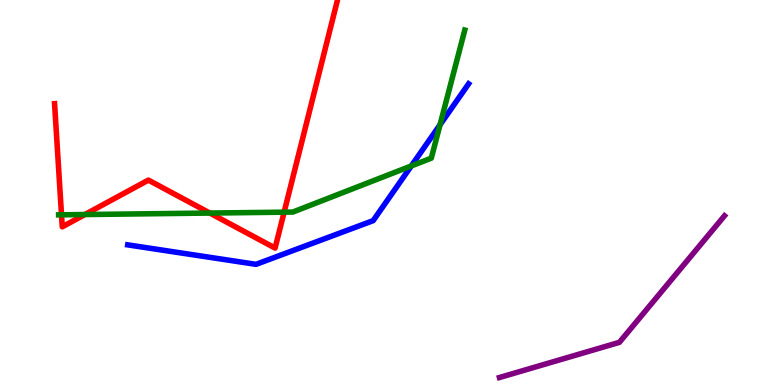[{'lines': ['blue', 'red'], 'intersections': []}, {'lines': ['green', 'red'], 'intersections': [{'x': 0.794, 'y': 4.42}, {'x': 1.1, 'y': 4.43}, {'x': 2.71, 'y': 4.47}, {'x': 3.67, 'y': 4.49}]}, {'lines': ['purple', 'red'], 'intersections': []}, {'lines': ['blue', 'green'], 'intersections': [{'x': 5.31, 'y': 5.69}, {'x': 5.68, 'y': 6.76}]}, {'lines': ['blue', 'purple'], 'intersections': []}, {'lines': ['green', 'purple'], 'intersections': []}]